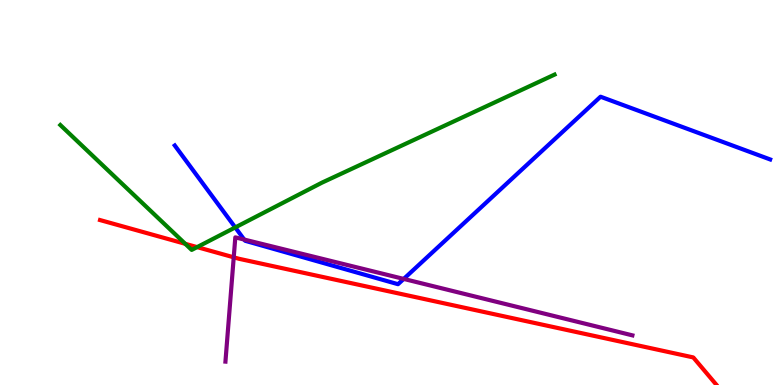[{'lines': ['blue', 'red'], 'intersections': []}, {'lines': ['green', 'red'], 'intersections': [{'x': 2.39, 'y': 3.67}, {'x': 2.54, 'y': 3.58}]}, {'lines': ['purple', 'red'], 'intersections': [{'x': 3.02, 'y': 3.32}]}, {'lines': ['blue', 'green'], 'intersections': [{'x': 3.04, 'y': 4.09}]}, {'lines': ['blue', 'purple'], 'intersections': [{'x': 3.15, 'y': 3.78}, {'x': 5.21, 'y': 2.76}]}, {'lines': ['green', 'purple'], 'intersections': []}]